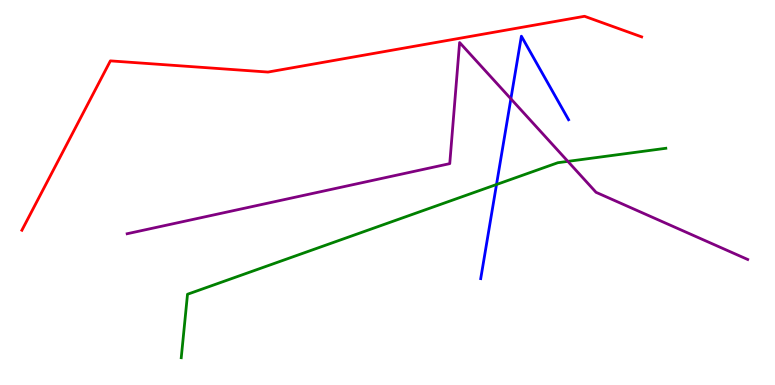[{'lines': ['blue', 'red'], 'intersections': []}, {'lines': ['green', 'red'], 'intersections': []}, {'lines': ['purple', 'red'], 'intersections': []}, {'lines': ['blue', 'green'], 'intersections': [{'x': 6.41, 'y': 5.21}]}, {'lines': ['blue', 'purple'], 'intersections': [{'x': 6.59, 'y': 7.43}]}, {'lines': ['green', 'purple'], 'intersections': [{'x': 7.33, 'y': 5.81}]}]